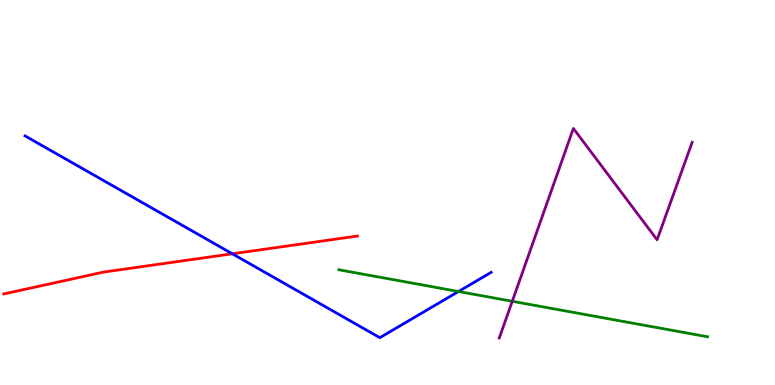[{'lines': ['blue', 'red'], 'intersections': [{'x': 3.0, 'y': 3.41}]}, {'lines': ['green', 'red'], 'intersections': []}, {'lines': ['purple', 'red'], 'intersections': []}, {'lines': ['blue', 'green'], 'intersections': [{'x': 5.92, 'y': 2.43}]}, {'lines': ['blue', 'purple'], 'intersections': []}, {'lines': ['green', 'purple'], 'intersections': [{'x': 6.61, 'y': 2.17}]}]